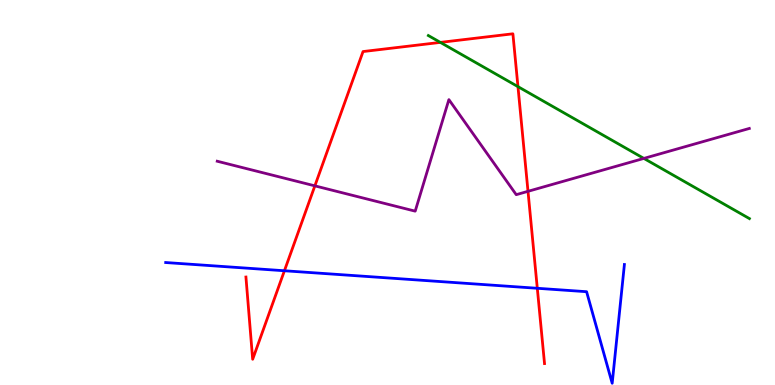[{'lines': ['blue', 'red'], 'intersections': [{'x': 3.67, 'y': 2.97}, {'x': 6.93, 'y': 2.51}]}, {'lines': ['green', 'red'], 'intersections': [{'x': 5.68, 'y': 8.9}, {'x': 6.68, 'y': 7.75}]}, {'lines': ['purple', 'red'], 'intersections': [{'x': 4.06, 'y': 5.17}, {'x': 6.81, 'y': 5.03}]}, {'lines': ['blue', 'green'], 'intersections': []}, {'lines': ['blue', 'purple'], 'intersections': []}, {'lines': ['green', 'purple'], 'intersections': [{'x': 8.31, 'y': 5.89}]}]